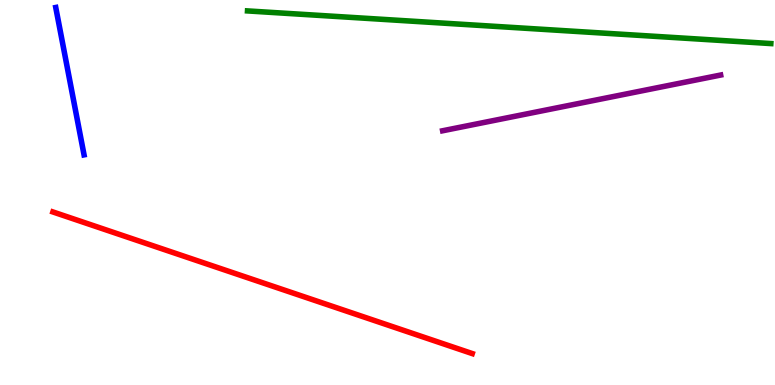[{'lines': ['blue', 'red'], 'intersections': []}, {'lines': ['green', 'red'], 'intersections': []}, {'lines': ['purple', 'red'], 'intersections': []}, {'lines': ['blue', 'green'], 'intersections': []}, {'lines': ['blue', 'purple'], 'intersections': []}, {'lines': ['green', 'purple'], 'intersections': []}]